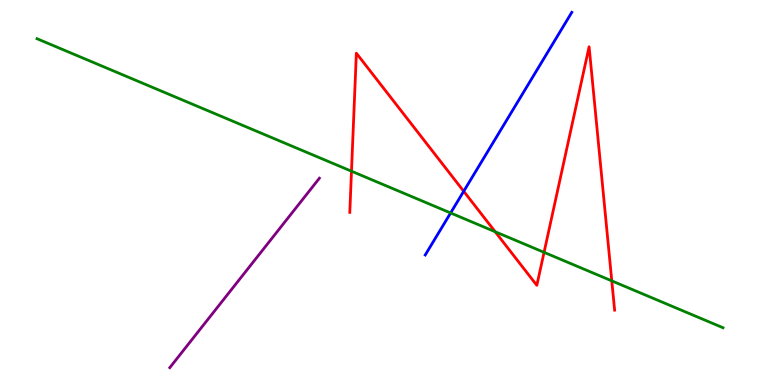[{'lines': ['blue', 'red'], 'intersections': [{'x': 5.98, 'y': 5.03}]}, {'lines': ['green', 'red'], 'intersections': [{'x': 4.54, 'y': 5.55}, {'x': 6.39, 'y': 3.98}, {'x': 7.02, 'y': 3.45}, {'x': 7.89, 'y': 2.7}]}, {'lines': ['purple', 'red'], 'intersections': []}, {'lines': ['blue', 'green'], 'intersections': [{'x': 5.81, 'y': 4.47}]}, {'lines': ['blue', 'purple'], 'intersections': []}, {'lines': ['green', 'purple'], 'intersections': []}]